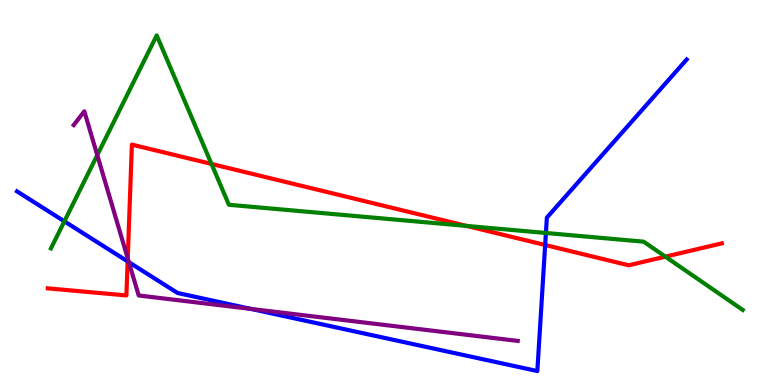[{'lines': ['blue', 'red'], 'intersections': [{'x': 1.65, 'y': 3.21}, {'x': 7.03, 'y': 3.64}]}, {'lines': ['green', 'red'], 'intersections': [{'x': 2.73, 'y': 5.74}, {'x': 6.02, 'y': 4.13}, {'x': 8.59, 'y': 3.33}]}, {'lines': ['purple', 'red'], 'intersections': [{'x': 1.65, 'y': 3.29}]}, {'lines': ['blue', 'green'], 'intersections': [{'x': 0.831, 'y': 4.25}, {'x': 7.04, 'y': 3.95}]}, {'lines': ['blue', 'purple'], 'intersections': [{'x': 1.66, 'y': 3.19}, {'x': 3.24, 'y': 1.97}]}, {'lines': ['green', 'purple'], 'intersections': [{'x': 1.25, 'y': 5.97}]}]